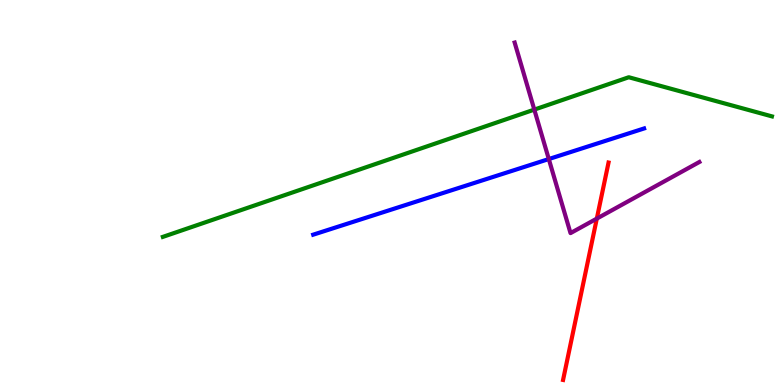[{'lines': ['blue', 'red'], 'intersections': []}, {'lines': ['green', 'red'], 'intersections': []}, {'lines': ['purple', 'red'], 'intersections': [{'x': 7.7, 'y': 4.32}]}, {'lines': ['blue', 'green'], 'intersections': []}, {'lines': ['blue', 'purple'], 'intersections': [{'x': 7.08, 'y': 5.87}]}, {'lines': ['green', 'purple'], 'intersections': [{'x': 6.89, 'y': 7.15}]}]